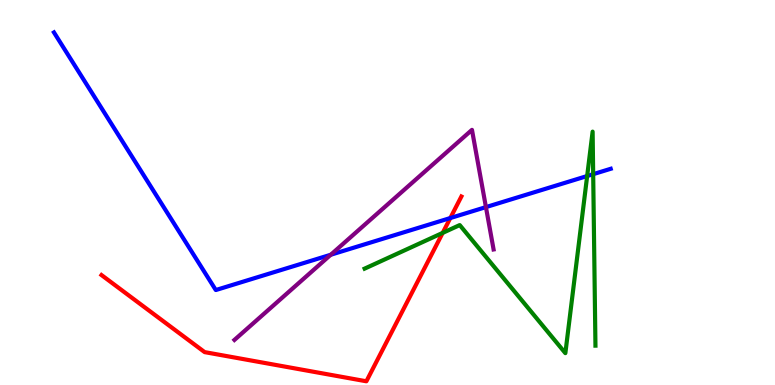[{'lines': ['blue', 'red'], 'intersections': [{'x': 5.81, 'y': 4.34}]}, {'lines': ['green', 'red'], 'intersections': [{'x': 5.71, 'y': 3.95}]}, {'lines': ['purple', 'red'], 'intersections': []}, {'lines': ['blue', 'green'], 'intersections': [{'x': 7.58, 'y': 5.43}, {'x': 7.65, 'y': 5.48}]}, {'lines': ['blue', 'purple'], 'intersections': [{'x': 4.27, 'y': 3.38}, {'x': 6.27, 'y': 4.62}]}, {'lines': ['green', 'purple'], 'intersections': []}]